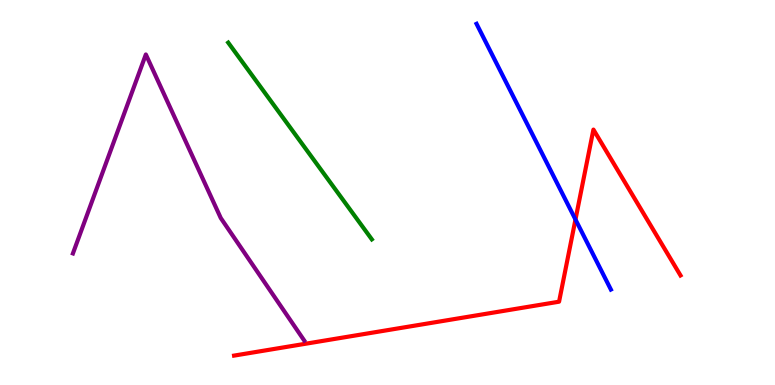[{'lines': ['blue', 'red'], 'intersections': [{'x': 7.43, 'y': 4.3}]}, {'lines': ['green', 'red'], 'intersections': []}, {'lines': ['purple', 'red'], 'intersections': []}, {'lines': ['blue', 'green'], 'intersections': []}, {'lines': ['blue', 'purple'], 'intersections': []}, {'lines': ['green', 'purple'], 'intersections': []}]